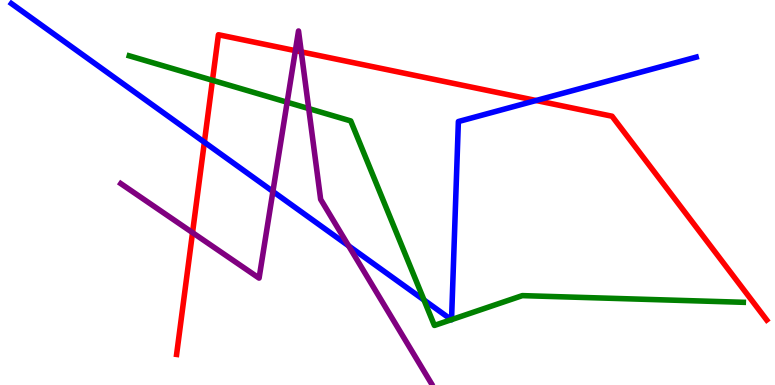[{'lines': ['blue', 'red'], 'intersections': [{'x': 2.64, 'y': 6.31}, {'x': 6.92, 'y': 7.39}]}, {'lines': ['green', 'red'], 'intersections': [{'x': 2.74, 'y': 7.91}]}, {'lines': ['purple', 'red'], 'intersections': [{'x': 2.48, 'y': 3.96}, {'x': 3.81, 'y': 8.68}, {'x': 3.89, 'y': 8.65}]}, {'lines': ['blue', 'green'], 'intersections': [{'x': 5.47, 'y': 2.21}, {'x': 5.82, 'y': 1.7}, {'x': 5.83, 'y': 1.7}]}, {'lines': ['blue', 'purple'], 'intersections': [{'x': 3.52, 'y': 5.03}, {'x': 4.5, 'y': 3.61}]}, {'lines': ['green', 'purple'], 'intersections': [{'x': 3.71, 'y': 7.34}, {'x': 3.98, 'y': 7.18}]}]